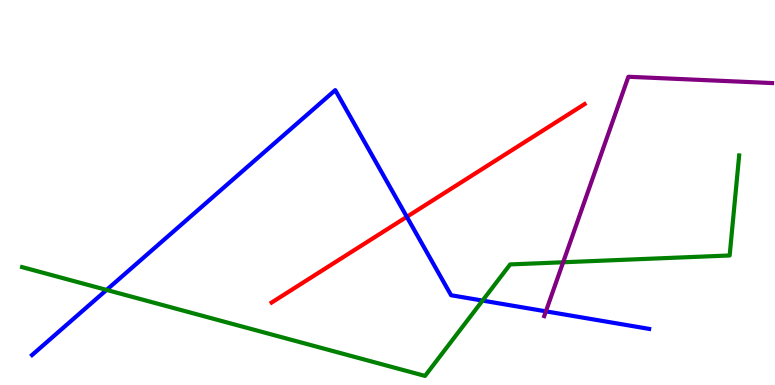[{'lines': ['blue', 'red'], 'intersections': [{'x': 5.25, 'y': 4.37}]}, {'lines': ['green', 'red'], 'intersections': []}, {'lines': ['purple', 'red'], 'intersections': []}, {'lines': ['blue', 'green'], 'intersections': [{'x': 1.38, 'y': 2.47}, {'x': 6.23, 'y': 2.19}]}, {'lines': ['blue', 'purple'], 'intersections': [{'x': 7.04, 'y': 1.91}]}, {'lines': ['green', 'purple'], 'intersections': [{'x': 7.27, 'y': 3.19}]}]